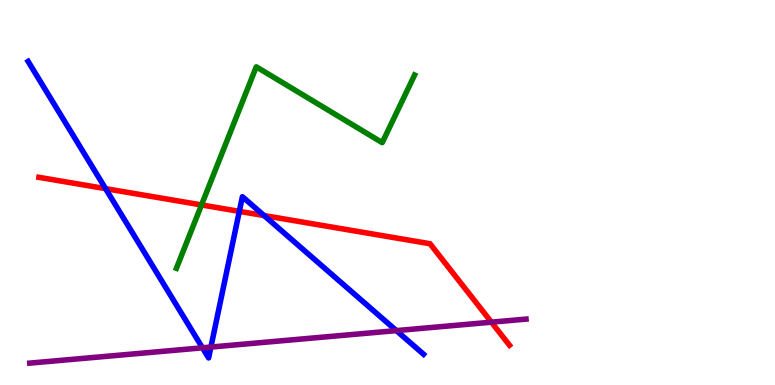[{'lines': ['blue', 'red'], 'intersections': [{'x': 1.36, 'y': 5.1}, {'x': 3.09, 'y': 4.51}, {'x': 3.41, 'y': 4.4}]}, {'lines': ['green', 'red'], 'intersections': [{'x': 2.6, 'y': 4.68}]}, {'lines': ['purple', 'red'], 'intersections': [{'x': 6.34, 'y': 1.63}]}, {'lines': ['blue', 'green'], 'intersections': []}, {'lines': ['blue', 'purple'], 'intersections': [{'x': 2.61, 'y': 0.966}, {'x': 2.72, 'y': 0.985}, {'x': 5.11, 'y': 1.41}]}, {'lines': ['green', 'purple'], 'intersections': []}]